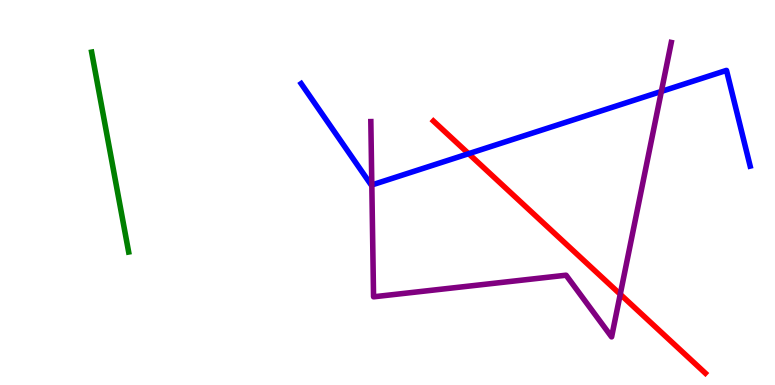[{'lines': ['blue', 'red'], 'intersections': [{'x': 6.05, 'y': 6.01}]}, {'lines': ['green', 'red'], 'intersections': []}, {'lines': ['purple', 'red'], 'intersections': [{'x': 8.0, 'y': 2.36}]}, {'lines': ['blue', 'green'], 'intersections': []}, {'lines': ['blue', 'purple'], 'intersections': [{'x': 4.8, 'y': 5.2}, {'x': 8.53, 'y': 7.63}]}, {'lines': ['green', 'purple'], 'intersections': []}]